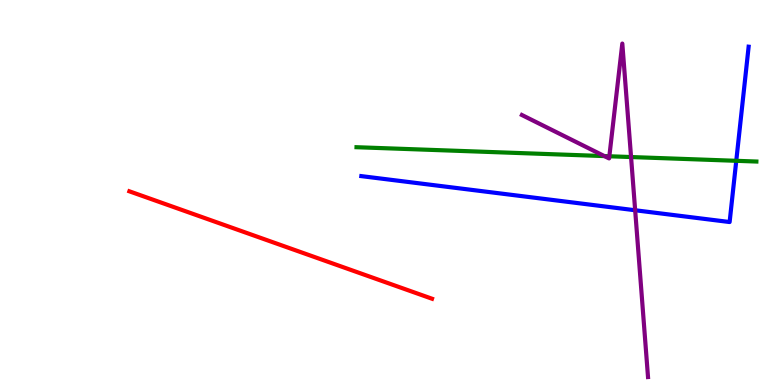[{'lines': ['blue', 'red'], 'intersections': []}, {'lines': ['green', 'red'], 'intersections': []}, {'lines': ['purple', 'red'], 'intersections': []}, {'lines': ['blue', 'green'], 'intersections': [{'x': 9.5, 'y': 5.82}]}, {'lines': ['blue', 'purple'], 'intersections': [{'x': 8.2, 'y': 4.54}]}, {'lines': ['green', 'purple'], 'intersections': [{'x': 7.8, 'y': 5.95}, {'x': 7.86, 'y': 5.94}, {'x': 8.14, 'y': 5.92}]}]